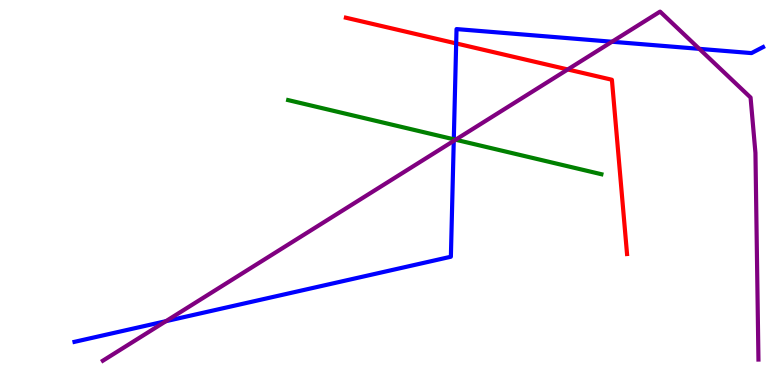[{'lines': ['blue', 'red'], 'intersections': [{'x': 5.89, 'y': 8.87}]}, {'lines': ['green', 'red'], 'intersections': []}, {'lines': ['purple', 'red'], 'intersections': [{'x': 7.33, 'y': 8.2}]}, {'lines': ['blue', 'green'], 'intersections': [{'x': 5.86, 'y': 6.38}]}, {'lines': ['blue', 'purple'], 'intersections': [{'x': 2.14, 'y': 1.66}, {'x': 5.85, 'y': 6.34}, {'x': 7.9, 'y': 8.92}, {'x': 9.02, 'y': 8.73}]}, {'lines': ['green', 'purple'], 'intersections': [{'x': 5.88, 'y': 6.37}]}]